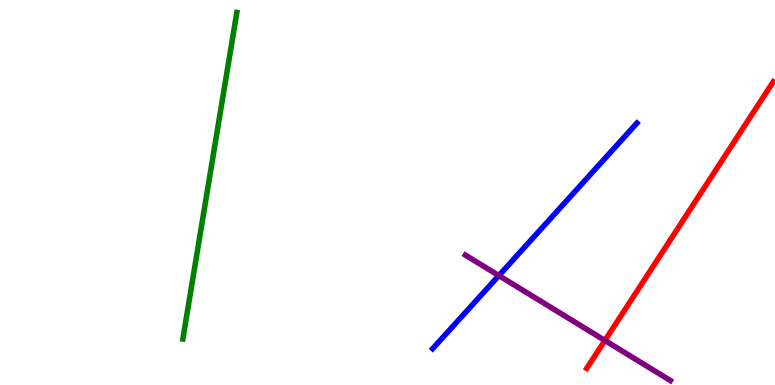[{'lines': ['blue', 'red'], 'intersections': []}, {'lines': ['green', 'red'], 'intersections': []}, {'lines': ['purple', 'red'], 'intersections': [{'x': 7.81, 'y': 1.16}]}, {'lines': ['blue', 'green'], 'intersections': []}, {'lines': ['blue', 'purple'], 'intersections': [{'x': 6.44, 'y': 2.84}]}, {'lines': ['green', 'purple'], 'intersections': []}]